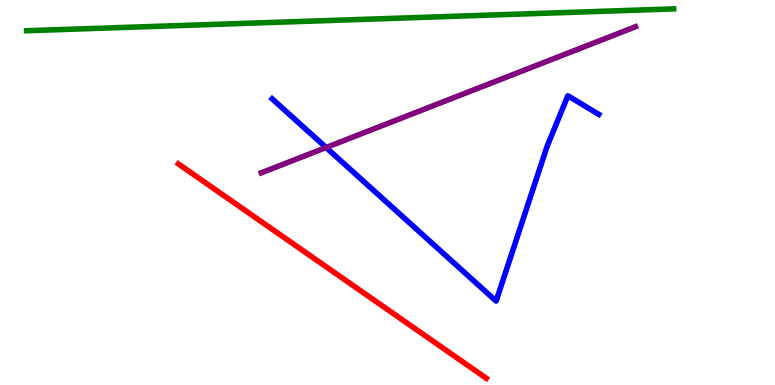[{'lines': ['blue', 'red'], 'intersections': []}, {'lines': ['green', 'red'], 'intersections': []}, {'lines': ['purple', 'red'], 'intersections': []}, {'lines': ['blue', 'green'], 'intersections': []}, {'lines': ['blue', 'purple'], 'intersections': [{'x': 4.21, 'y': 6.17}]}, {'lines': ['green', 'purple'], 'intersections': []}]